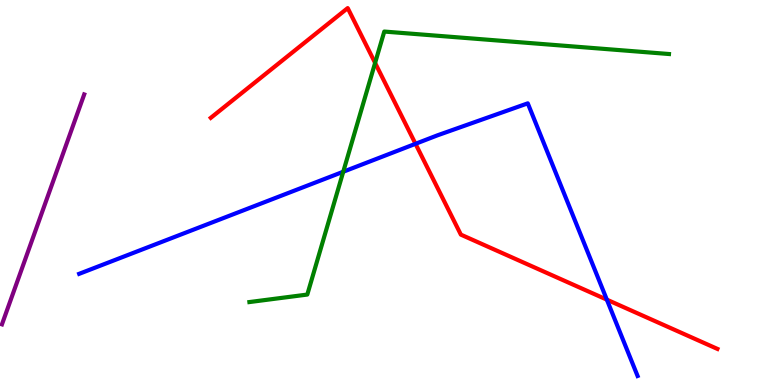[{'lines': ['blue', 'red'], 'intersections': [{'x': 5.36, 'y': 6.26}, {'x': 7.83, 'y': 2.22}]}, {'lines': ['green', 'red'], 'intersections': [{'x': 4.84, 'y': 8.37}]}, {'lines': ['purple', 'red'], 'intersections': []}, {'lines': ['blue', 'green'], 'intersections': [{'x': 4.43, 'y': 5.54}]}, {'lines': ['blue', 'purple'], 'intersections': []}, {'lines': ['green', 'purple'], 'intersections': []}]